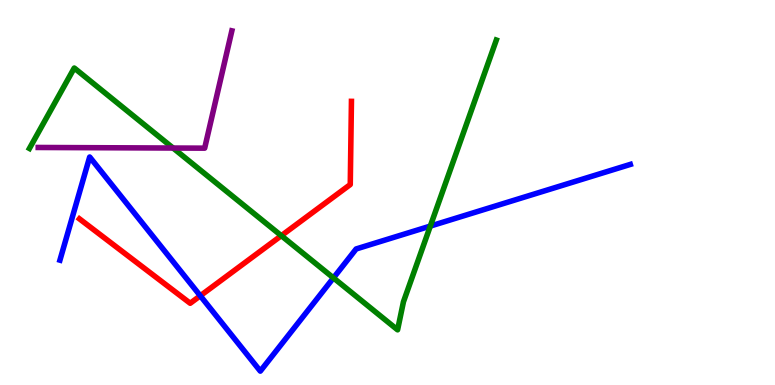[{'lines': ['blue', 'red'], 'intersections': [{'x': 2.58, 'y': 2.32}]}, {'lines': ['green', 'red'], 'intersections': [{'x': 3.63, 'y': 3.88}]}, {'lines': ['purple', 'red'], 'intersections': []}, {'lines': ['blue', 'green'], 'intersections': [{'x': 4.3, 'y': 2.78}, {'x': 5.55, 'y': 4.13}]}, {'lines': ['blue', 'purple'], 'intersections': []}, {'lines': ['green', 'purple'], 'intersections': [{'x': 2.23, 'y': 6.15}]}]